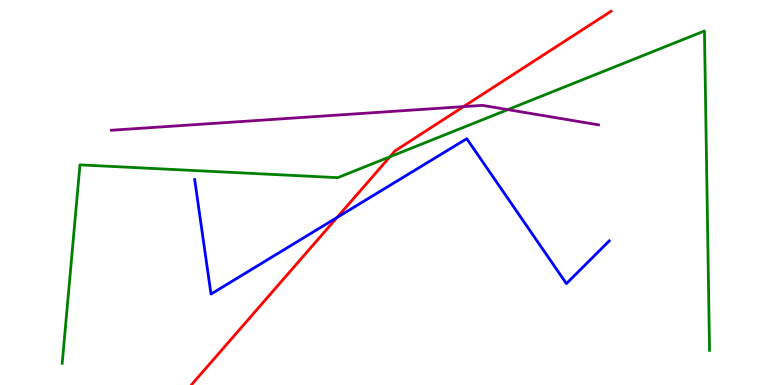[{'lines': ['blue', 'red'], 'intersections': [{'x': 4.35, 'y': 4.35}]}, {'lines': ['green', 'red'], 'intersections': [{'x': 5.03, 'y': 5.93}]}, {'lines': ['purple', 'red'], 'intersections': [{'x': 5.98, 'y': 7.23}]}, {'lines': ['blue', 'green'], 'intersections': []}, {'lines': ['blue', 'purple'], 'intersections': []}, {'lines': ['green', 'purple'], 'intersections': [{'x': 6.55, 'y': 7.15}]}]